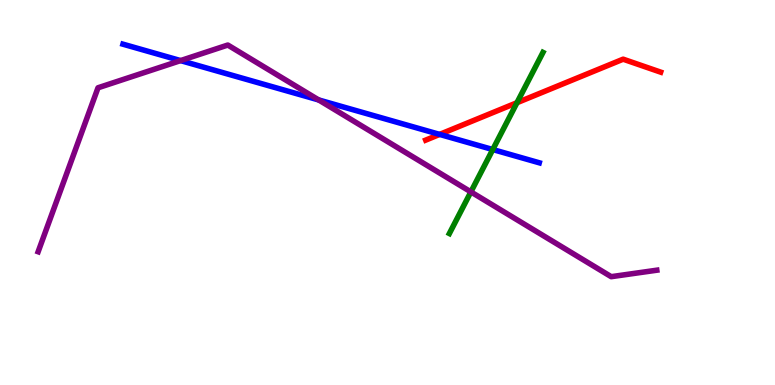[{'lines': ['blue', 'red'], 'intersections': [{'x': 5.67, 'y': 6.51}]}, {'lines': ['green', 'red'], 'intersections': [{'x': 6.67, 'y': 7.33}]}, {'lines': ['purple', 'red'], 'intersections': []}, {'lines': ['blue', 'green'], 'intersections': [{'x': 6.36, 'y': 6.12}]}, {'lines': ['blue', 'purple'], 'intersections': [{'x': 2.33, 'y': 8.43}, {'x': 4.11, 'y': 7.4}]}, {'lines': ['green', 'purple'], 'intersections': [{'x': 6.08, 'y': 5.02}]}]